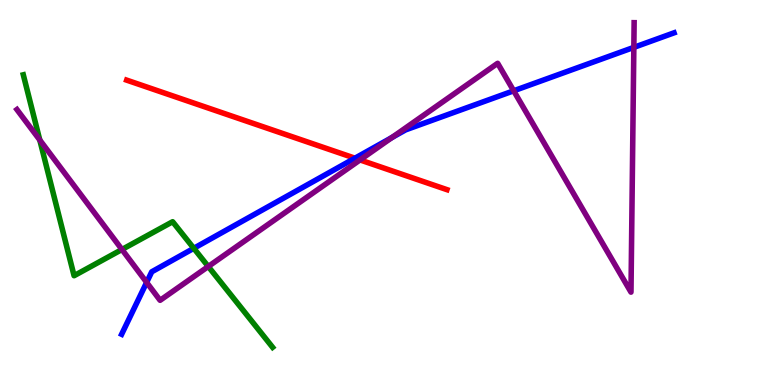[{'lines': ['blue', 'red'], 'intersections': [{'x': 4.58, 'y': 5.89}]}, {'lines': ['green', 'red'], 'intersections': []}, {'lines': ['purple', 'red'], 'intersections': [{'x': 4.65, 'y': 5.85}]}, {'lines': ['blue', 'green'], 'intersections': [{'x': 2.5, 'y': 3.55}]}, {'lines': ['blue', 'purple'], 'intersections': [{'x': 1.89, 'y': 2.67}, {'x': 5.06, 'y': 6.43}, {'x': 6.63, 'y': 7.64}, {'x': 8.18, 'y': 8.77}]}, {'lines': ['green', 'purple'], 'intersections': [{'x': 0.513, 'y': 6.36}, {'x': 1.57, 'y': 3.52}, {'x': 2.69, 'y': 3.08}]}]